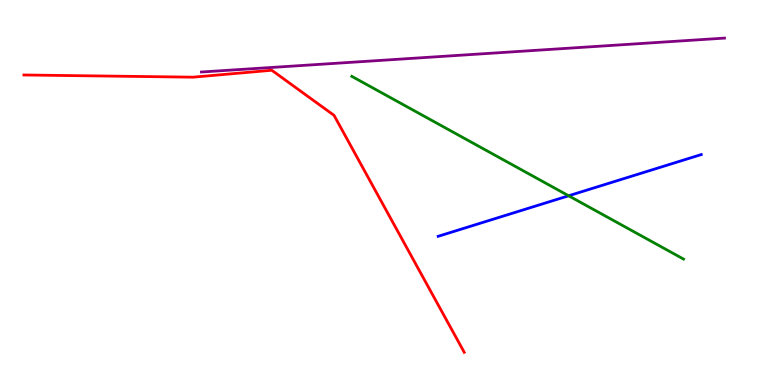[{'lines': ['blue', 'red'], 'intersections': []}, {'lines': ['green', 'red'], 'intersections': []}, {'lines': ['purple', 'red'], 'intersections': []}, {'lines': ['blue', 'green'], 'intersections': [{'x': 7.34, 'y': 4.91}]}, {'lines': ['blue', 'purple'], 'intersections': []}, {'lines': ['green', 'purple'], 'intersections': []}]